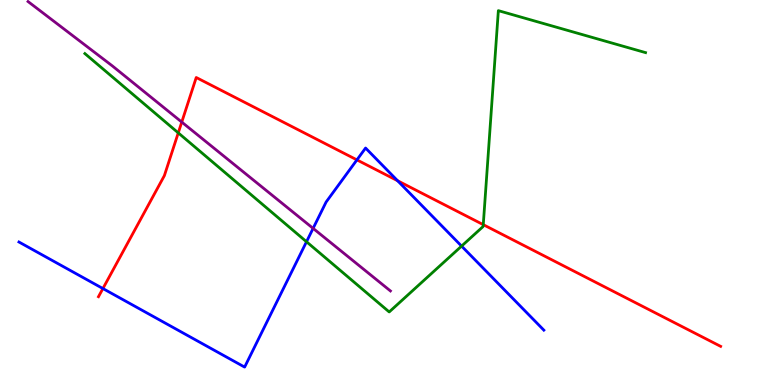[{'lines': ['blue', 'red'], 'intersections': [{'x': 1.33, 'y': 2.51}, {'x': 4.61, 'y': 5.85}, {'x': 5.13, 'y': 5.31}]}, {'lines': ['green', 'red'], 'intersections': [{'x': 2.3, 'y': 6.55}, {'x': 6.24, 'y': 4.16}]}, {'lines': ['purple', 'red'], 'intersections': [{'x': 2.35, 'y': 6.83}]}, {'lines': ['blue', 'green'], 'intersections': [{'x': 3.95, 'y': 3.72}, {'x': 5.96, 'y': 3.61}]}, {'lines': ['blue', 'purple'], 'intersections': [{'x': 4.04, 'y': 4.07}]}, {'lines': ['green', 'purple'], 'intersections': []}]